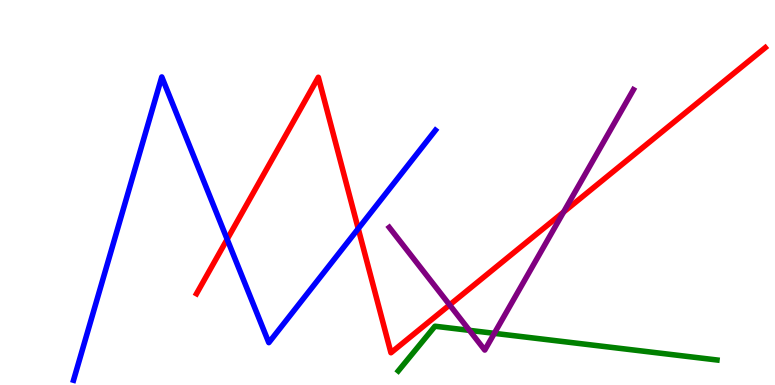[{'lines': ['blue', 'red'], 'intersections': [{'x': 2.93, 'y': 3.79}, {'x': 4.62, 'y': 4.06}]}, {'lines': ['green', 'red'], 'intersections': []}, {'lines': ['purple', 'red'], 'intersections': [{'x': 5.8, 'y': 2.08}, {'x': 7.27, 'y': 4.49}]}, {'lines': ['blue', 'green'], 'intersections': []}, {'lines': ['blue', 'purple'], 'intersections': []}, {'lines': ['green', 'purple'], 'intersections': [{'x': 6.06, 'y': 1.42}, {'x': 6.38, 'y': 1.34}]}]